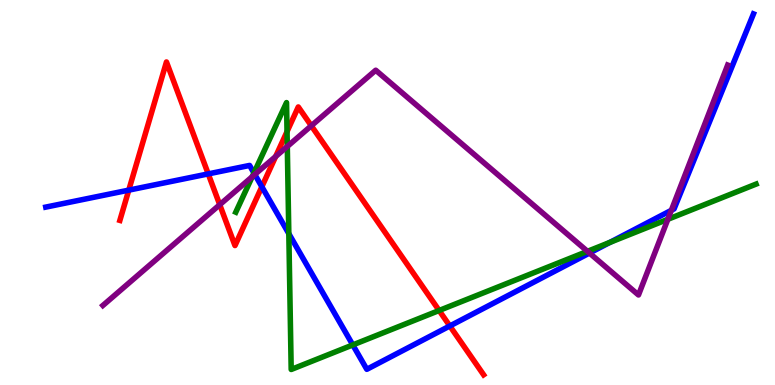[{'lines': ['blue', 'red'], 'intersections': [{'x': 1.66, 'y': 5.06}, {'x': 2.69, 'y': 5.48}, {'x': 3.38, 'y': 5.15}, {'x': 5.8, 'y': 1.53}]}, {'lines': ['green', 'red'], 'intersections': [{'x': 3.7, 'y': 6.58}, {'x': 5.67, 'y': 1.94}]}, {'lines': ['purple', 'red'], 'intersections': [{'x': 2.84, 'y': 4.68}, {'x': 3.56, 'y': 5.94}, {'x': 4.02, 'y': 6.73}]}, {'lines': ['blue', 'green'], 'intersections': [{'x': 3.28, 'y': 5.51}, {'x': 3.73, 'y': 3.93}, {'x': 4.55, 'y': 1.04}, {'x': 7.87, 'y': 3.7}]}, {'lines': ['blue', 'purple'], 'intersections': [{'x': 3.29, 'y': 5.47}, {'x': 7.61, 'y': 3.43}, {'x': 8.66, 'y': 4.54}]}, {'lines': ['green', 'purple'], 'intersections': [{'x': 3.25, 'y': 5.41}, {'x': 3.71, 'y': 6.2}, {'x': 7.58, 'y': 3.47}, {'x': 8.62, 'y': 4.3}]}]